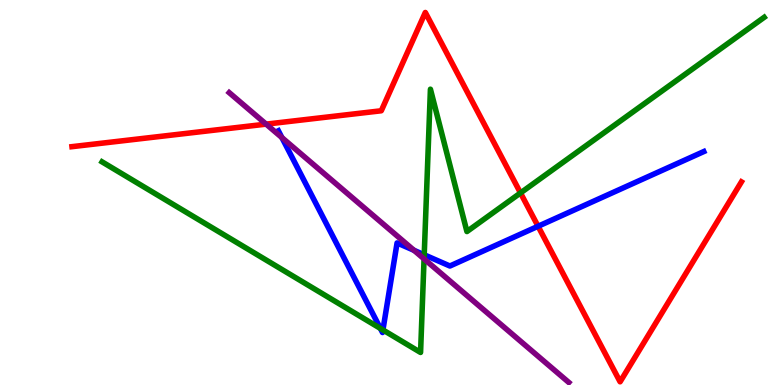[{'lines': ['blue', 'red'], 'intersections': [{'x': 6.94, 'y': 4.12}]}, {'lines': ['green', 'red'], 'intersections': [{'x': 6.72, 'y': 4.99}]}, {'lines': ['purple', 'red'], 'intersections': [{'x': 3.43, 'y': 6.78}]}, {'lines': ['blue', 'green'], 'intersections': [{'x': 4.91, 'y': 1.47}, {'x': 4.94, 'y': 1.43}, {'x': 5.47, 'y': 3.38}]}, {'lines': ['blue', 'purple'], 'intersections': [{'x': 3.64, 'y': 6.43}, {'x': 5.34, 'y': 3.5}]}, {'lines': ['green', 'purple'], 'intersections': [{'x': 5.47, 'y': 3.28}]}]